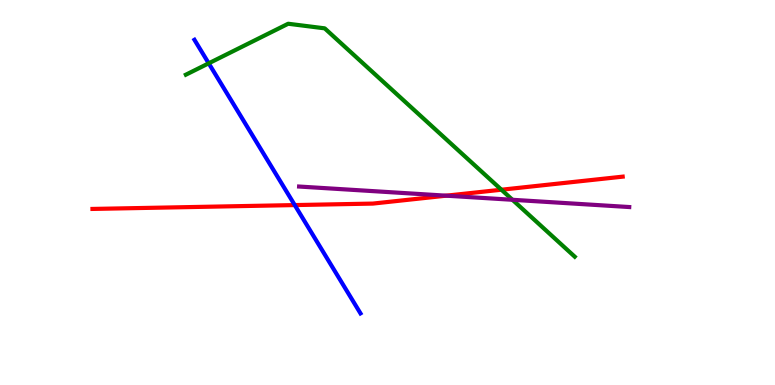[{'lines': ['blue', 'red'], 'intersections': [{'x': 3.8, 'y': 4.67}]}, {'lines': ['green', 'red'], 'intersections': [{'x': 6.47, 'y': 5.07}]}, {'lines': ['purple', 'red'], 'intersections': [{'x': 5.76, 'y': 4.92}]}, {'lines': ['blue', 'green'], 'intersections': [{'x': 2.69, 'y': 8.36}]}, {'lines': ['blue', 'purple'], 'intersections': []}, {'lines': ['green', 'purple'], 'intersections': [{'x': 6.61, 'y': 4.81}]}]